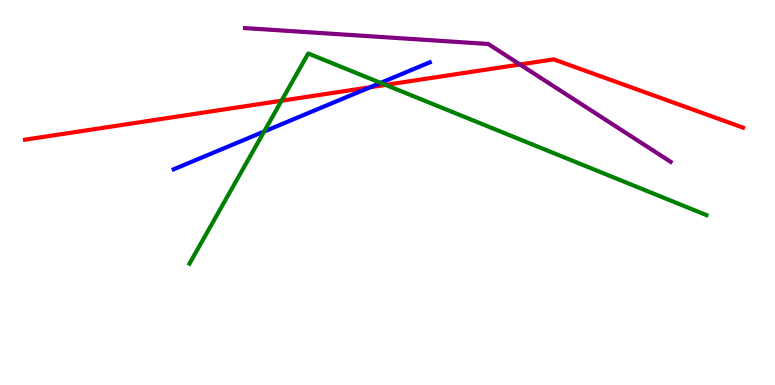[{'lines': ['blue', 'red'], 'intersections': [{'x': 4.78, 'y': 7.73}]}, {'lines': ['green', 'red'], 'intersections': [{'x': 3.63, 'y': 7.38}, {'x': 4.98, 'y': 7.79}]}, {'lines': ['purple', 'red'], 'intersections': [{'x': 6.71, 'y': 8.33}]}, {'lines': ['blue', 'green'], 'intersections': [{'x': 3.41, 'y': 6.58}, {'x': 4.91, 'y': 7.85}]}, {'lines': ['blue', 'purple'], 'intersections': []}, {'lines': ['green', 'purple'], 'intersections': []}]